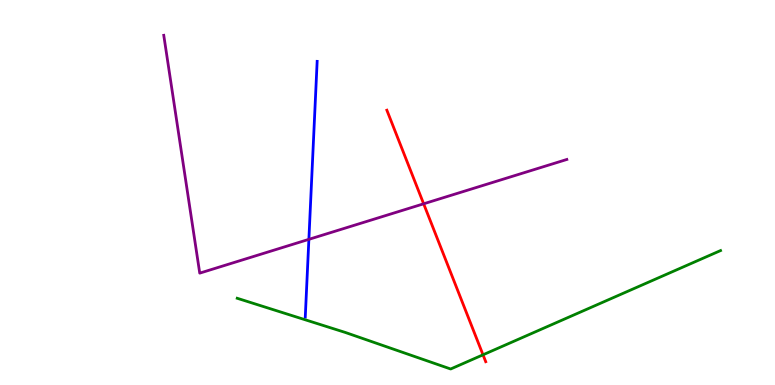[{'lines': ['blue', 'red'], 'intersections': []}, {'lines': ['green', 'red'], 'intersections': [{'x': 6.23, 'y': 0.784}]}, {'lines': ['purple', 'red'], 'intersections': [{'x': 5.47, 'y': 4.71}]}, {'lines': ['blue', 'green'], 'intersections': []}, {'lines': ['blue', 'purple'], 'intersections': [{'x': 3.99, 'y': 3.78}]}, {'lines': ['green', 'purple'], 'intersections': []}]